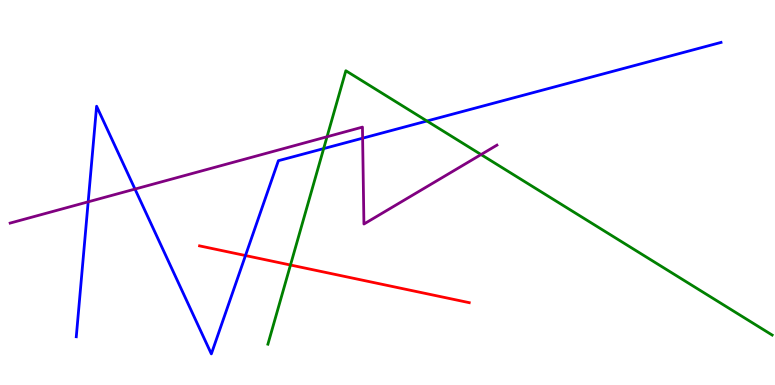[{'lines': ['blue', 'red'], 'intersections': [{'x': 3.17, 'y': 3.36}]}, {'lines': ['green', 'red'], 'intersections': [{'x': 3.75, 'y': 3.12}]}, {'lines': ['purple', 'red'], 'intersections': []}, {'lines': ['blue', 'green'], 'intersections': [{'x': 4.18, 'y': 6.14}, {'x': 5.51, 'y': 6.86}]}, {'lines': ['blue', 'purple'], 'intersections': [{'x': 1.14, 'y': 4.76}, {'x': 1.74, 'y': 5.09}, {'x': 4.68, 'y': 6.41}]}, {'lines': ['green', 'purple'], 'intersections': [{'x': 4.22, 'y': 6.45}, {'x': 6.21, 'y': 5.99}]}]